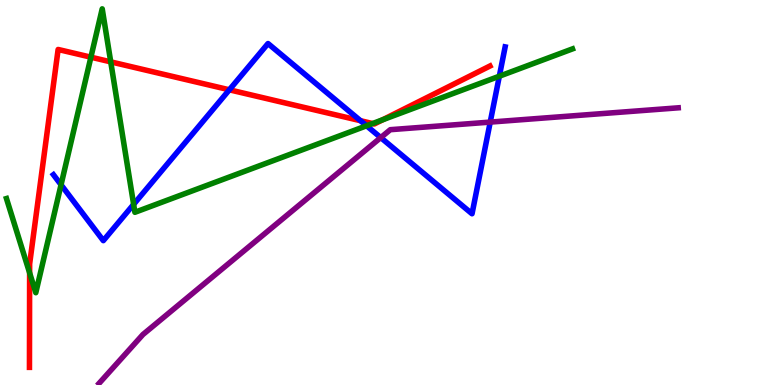[{'lines': ['blue', 'red'], 'intersections': [{'x': 2.96, 'y': 7.67}, {'x': 4.65, 'y': 6.86}]}, {'lines': ['green', 'red'], 'intersections': [{'x': 0.382, 'y': 2.91}, {'x': 1.17, 'y': 8.51}, {'x': 1.43, 'y': 8.39}, {'x': 4.81, 'y': 6.79}, {'x': 4.94, 'y': 6.89}]}, {'lines': ['purple', 'red'], 'intersections': []}, {'lines': ['blue', 'green'], 'intersections': [{'x': 0.788, 'y': 5.2}, {'x': 1.72, 'y': 4.69}, {'x': 4.73, 'y': 6.73}, {'x': 6.44, 'y': 8.02}]}, {'lines': ['blue', 'purple'], 'intersections': [{'x': 4.91, 'y': 6.43}, {'x': 6.33, 'y': 6.83}]}, {'lines': ['green', 'purple'], 'intersections': []}]